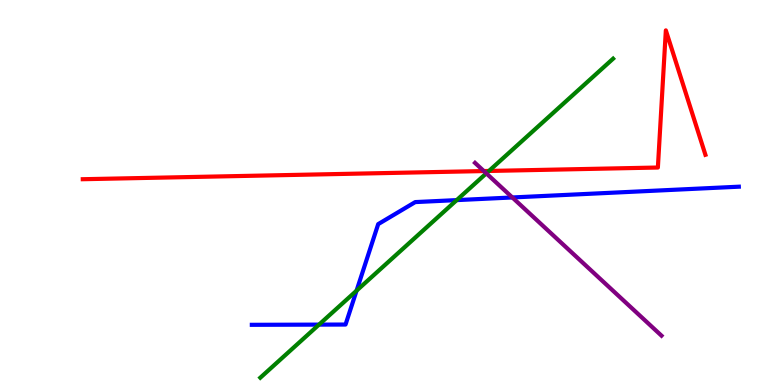[{'lines': ['blue', 'red'], 'intersections': []}, {'lines': ['green', 'red'], 'intersections': [{'x': 6.31, 'y': 5.56}]}, {'lines': ['purple', 'red'], 'intersections': [{'x': 6.24, 'y': 5.56}]}, {'lines': ['blue', 'green'], 'intersections': [{'x': 4.12, 'y': 1.57}, {'x': 4.6, 'y': 2.45}, {'x': 5.89, 'y': 4.8}]}, {'lines': ['blue', 'purple'], 'intersections': [{'x': 6.61, 'y': 4.87}]}, {'lines': ['green', 'purple'], 'intersections': [{'x': 6.27, 'y': 5.5}]}]